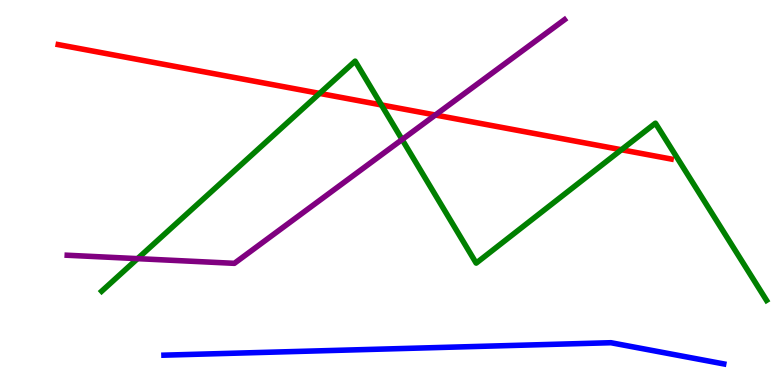[{'lines': ['blue', 'red'], 'intersections': []}, {'lines': ['green', 'red'], 'intersections': [{'x': 4.12, 'y': 7.57}, {'x': 4.92, 'y': 7.27}, {'x': 8.02, 'y': 6.11}]}, {'lines': ['purple', 'red'], 'intersections': [{'x': 5.62, 'y': 7.01}]}, {'lines': ['blue', 'green'], 'intersections': []}, {'lines': ['blue', 'purple'], 'intersections': []}, {'lines': ['green', 'purple'], 'intersections': [{'x': 1.77, 'y': 3.28}, {'x': 5.19, 'y': 6.38}]}]